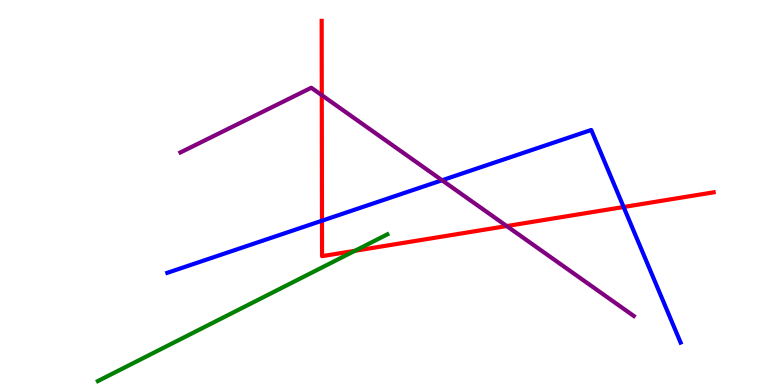[{'lines': ['blue', 'red'], 'intersections': [{'x': 4.15, 'y': 4.27}, {'x': 8.05, 'y': 4.62}]}, {'lines': ['green', 'red'], 'intersections': [{'x': 4.58, 'y': 3.49}]}, {'lines': ['purple', 'red'], 'intersections': [{'x': 4.15, 'y': 7.53}, {'x': 6.54, 'y': 4.13}]}, {'lines': ['blue', 'green'], 'intersections': []}, {'lines': ['blue', 'purple'], 'intersections': [{'x': 5.7, 'y': 5.32}]}, {'lines': ['green', 'purple'], 'intersections': []}]